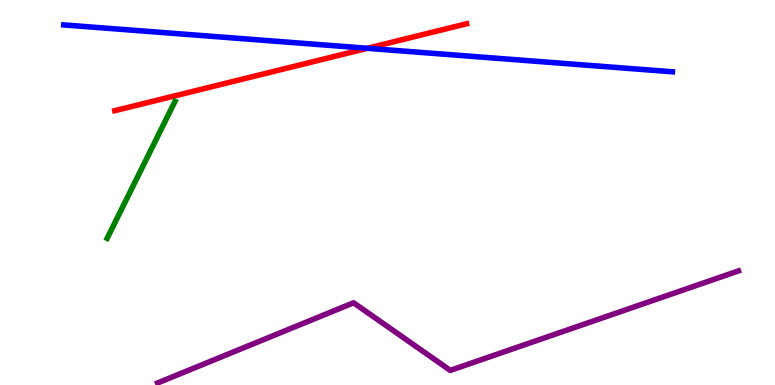[{'lines': ['blue', 'red'], 'intersections': [{'x': 4.74, 'y': 8.75}]}, {'lines': ['green', 'red'], 'intersections': []}, {'lines': ['purple', 'red'], 'intersections': []}, {'lines': ['blue', 'green'], 'intersections': []}, {'lines': ['blue', 'purple'], 'intersections': []}, {'lines': ['green', 'purple'], 'intersections': []}]